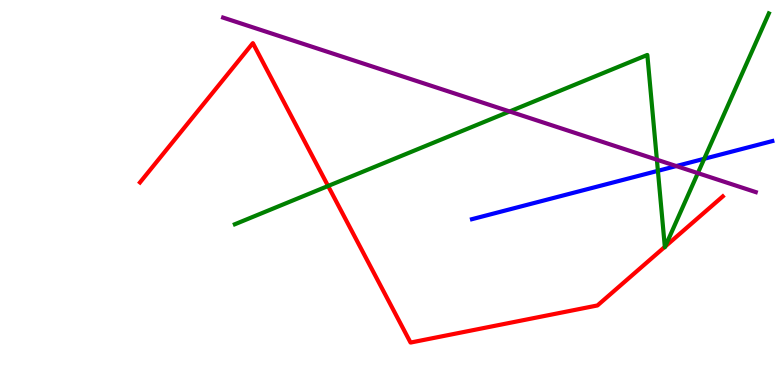[{'lines': ['blue', 'red'], 'intersections': []}, {'lines': ['green', 'red'], 'intersections': [{'x': 4.23, 'y': 5.17}, {'x': 8.58, 'y': 3.59}, {'x': 8.58, 'y': 3.6}]}, {'lines': ['purple', 'red'], 'intersections': []}, {'lines': ['blue', 'green'], 'intersections': [{'x': 8.49, 'y': 5.56}, {'x': 9.09, 'y': 5.88}]}, {'lines': ['blue', 'purple'], 'intersections': [{'x': 8.73, 'y': 5.69}]}, {'lines': ['green', 'purple'], 'intersections': [{'x': 6.58, 'y': 7.1}, {'x': 8.48, 'y': 5.85}, {'x': 9.0, 'y': 5.5}]}]